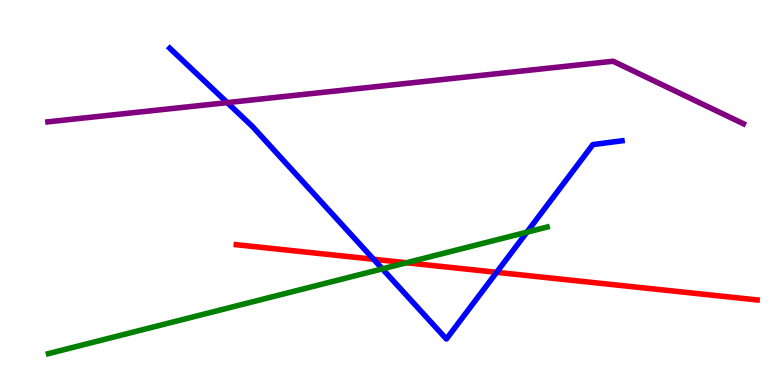[{'lines': ['blue', 'red'], 'intersections': [{'x': 4.82, 'y': 3.27}, {'x': 6.41, 'y': 2.93}]}, {'lines': ['green', 'red'], 'intersections': [{'x': 5.24, 'y': 3.18}]}, {'lines': ['purple', 'red'], 'intersections': []}, {'lines': ['blue', 'green'], 'intersections': [{'x': 4.93, 'y': 3.02}, {'x': 6.8, 'y': 3.97}]}, {'lines': ['blue', 'purple'], 'intersections': [{'x': 2.93, 'y': 7.33}]}, {'lines': ['green', 'purple'], 'intersections': []}]